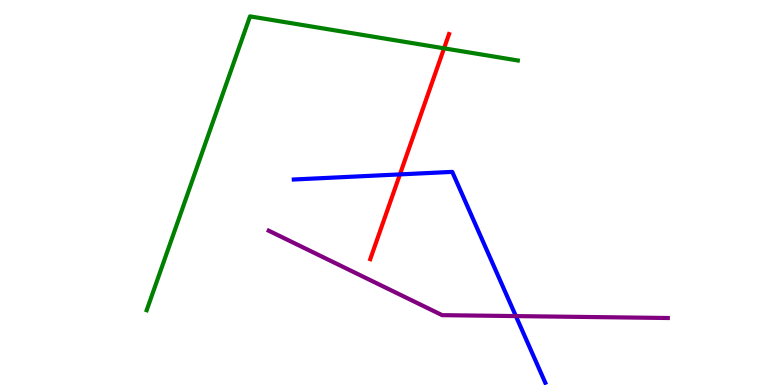[{'lines': ['blue', 'red'], 'intersections': [{'x': 5.16, 'y': 5.47}]}, {'lines': ['green', 'red'], 'intersections': [{'x': 5.73, 'y': 8.74}]}, {'lines': ['purple', 'red'], 'intersections': []}, {'lines': ['blue', 'green'], 'intersections': []}, {'lines': ['blue', 'purple'], 'intersections': [{'x': 6.66, 'y': 1.79}]}, {'lines': ['green', 'purple'], 'intersections': []}]